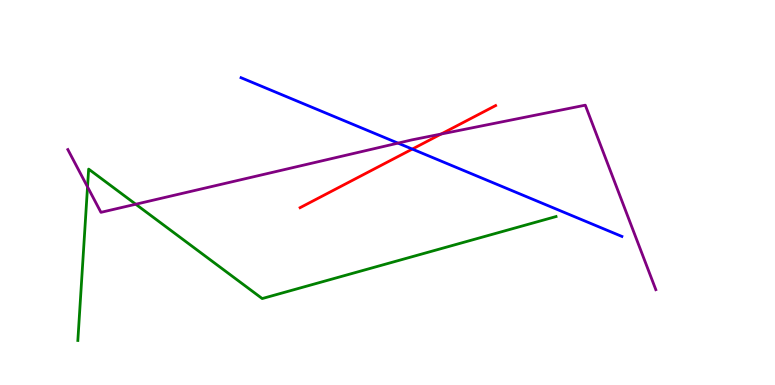[{'lines': ['blue', 'red'], 'intersections': [{'x': 5.32, 'y': 6.13}]}, {'lines': ['green', 'red'], 'intersections': []}, {'lines': ['purple', 'red'], 'intersections': [{'x': 5.69, 'y': 6.52}]}, {'lines': ['blue', 'green'], 'intersections': []}, {'lines': ['blue', 'purple'], 'intersections': [{'x': 5.14, 'y': 6.28}]}, {'lines': ['green', 'purple'], 'intersections': [{'x': 1.13, 'y': 5.15}, {'x': 1.75, 'y': 4.7}]}]